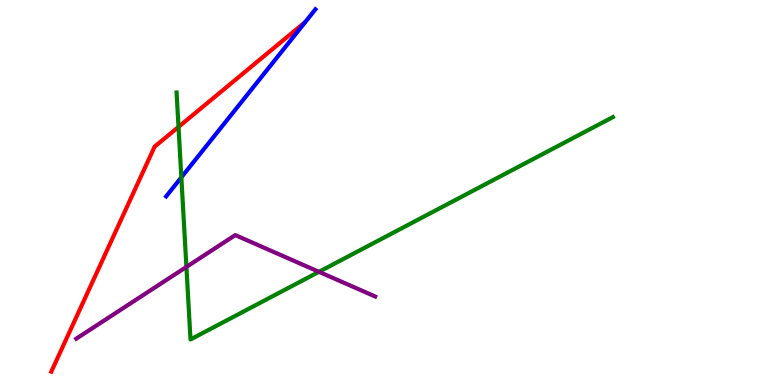[{'lines': ['blue', 'red'], 'intersections': []}, {'lines': ['green', 'red'], 'intersections': [{'x': 2.3, 'y': 6.7}]}, {'lines': ['purple', 'red'], 'intersections': []}, {'lines': ['blue', 'green'], 'intersections': [{'x': 2.34, 'y': 5.39}]}, {'lines': ['blue', 'purple'], 'intersections': []}, {'lines': ['green', 'purple'], 'intersections': [{'x': 2.41, 'y': 3.07}, {'x': 4.12, 'y': 2.94}]}]